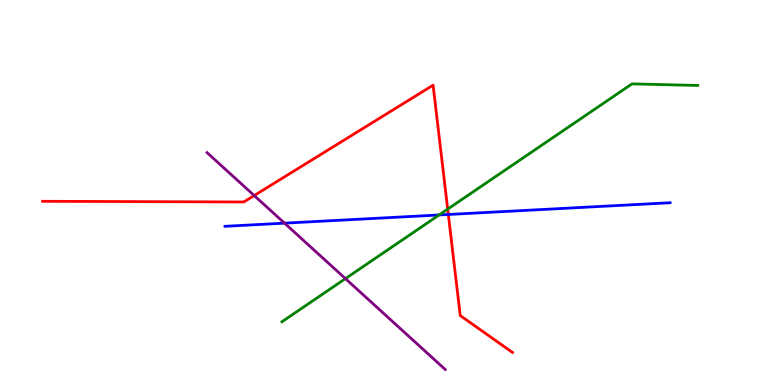[{'lines': ['blue', 'red'], 'intersections': [{'x': 5.78, 'y': 4.43}]}, {'lines': ['green', 'red'], 'intersections': [{'x': 5.78, 'y': 4.57}]}, {'lines': ['purple', 'red'], 'intersections': [{'x': 3.28, 'y': 4.92}]}, {'lines': ['blue', 'green'], 'intersections': [{'x': 5.67, 'y': 4.42}]}, {'lines': ['blue', 'purple'], 'intersections': [{'x': 3.67, 'y': 4.2}]}, {'lines': ['green', 'purple'], 'intersections': [{'x': 4.46, 'y': 2.76}]}]